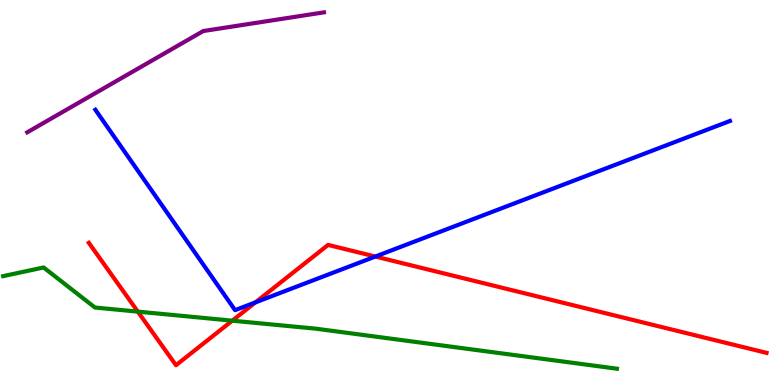[{'lines': ['blue', 'red'], 'intersections': [{'x': 3.3, 'y': 2.15}, {'x': 4.84, 'y': 3.34}]}, {'lines': ['green', 'red'], 'intersections': [{'x': 1.78, 'y': 1.91}, {'x': 3.0, 'y': 1.67}]}, {'lines': ['purple', 'red'], 'intersections': []}, {'lines': ['blue', 'green'], 'intersections': []}, {'lines': ['blue', 'purple'], 'intersections': []}, {'lines': ['green', 'purple'], 'intersections': []}]